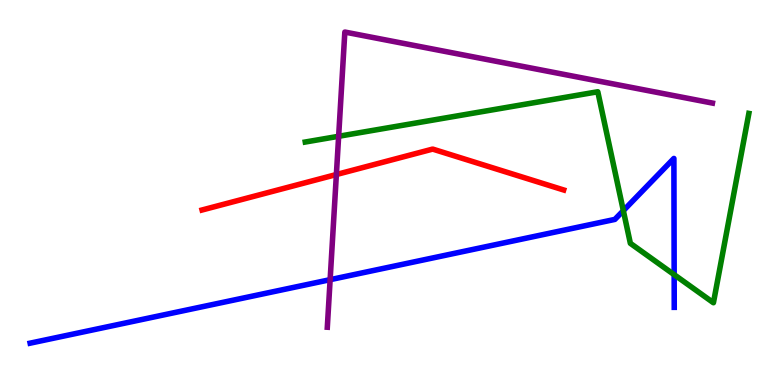[{'lines': ['blue', 'red'], 'intersections': []}, {'lines': ['green', 'red'], 'intersections': []}, {'lines': ['purple', 'red'], 'intersections': [{'x': 4.34, 'y': 5.47}]}, {'lines': ['blue', 'green'], 'intersections': [{'x': 8.04, 'y': 4.53}, {'x': 8.7, 'y': 2.87}]}, {'lines': ['blue', 'purple'], 'intersections': [{'x': 4.26, 'y': 2.74}]}, {'lines': ['green', 'purple'], 'intersections': [{'x': 4.37, 'y': 6.46}]}]